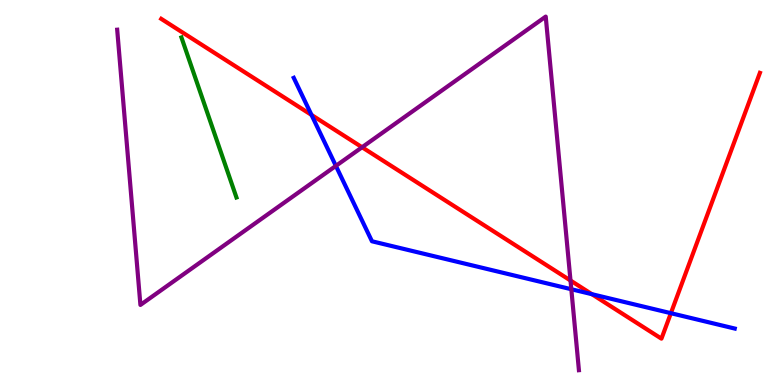[{'lines': ['blue', 'red'], 'intersections': [{'x': 4.02, 'y': 7.02}, {'x': 7.64, 'y': 2.36}, {'x': 8.66, 'y': 1.87}]}, {'lines': ['green', 'red'], 'intersections': []}, {'lines': ['purple', 'red'], 'intersections': [{'x': 4.67, 'y': 6.18}, {'x': 7.36, 'y': 2.71}]}, {'lines': ['blue', 'green'], 'intersections': []}, {'lines': ['blue', 'purple'], 'intersections': [{'x': 4.33, 'y': 5.69}, {'x': 7.37, 'y': 2.49}]}, {'lines': ['green', 'purple'], 'intersections': []}]